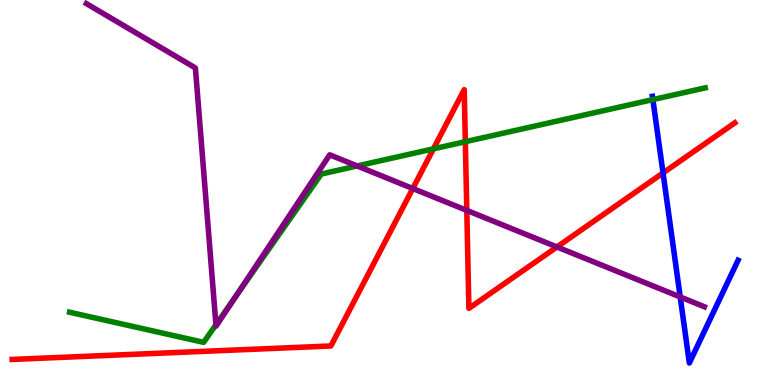[{'lines': ['blue', 'red'], 'intersections': [{'x': 8.56, 'y': 5.51}]}, {'lines': ['green', 'red'], 'intersections': [{'x': 5.59, 'y': 6.13}, {'x': 6.0, 'y': 6.32}]}, {'lines': ['purple', 'red'], 'intersections': [{'x': 5.33, 'y': 5.1}, {'x': 6.02, 'y': 4.53}, {'x': 7.19, 'y': 3.59}]}, {'lines': ['blue', 'green'], 'intersections': [{'x': 8.42, 'y': 7.41}]}, {'lines': ['blue', 'purple'], 'intersections': [{'x': 8.78, 'y': 2.29}]}, {'lines': ['green', 'purple'], 'intersections': [{'x': 2.79, 'y': 1.57}, {'x': 3.05, 'y': 2.32}, {'x': 4.61, 'y': 5.69}]}]